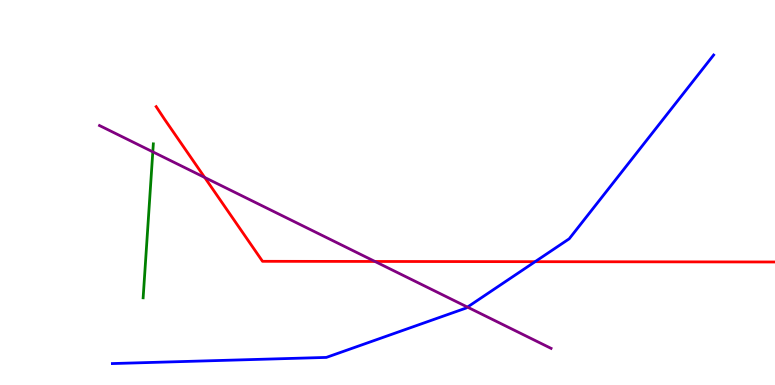[{'lines': ['blue', 'red'], 'intersections': [{'x': 6.9, 'y': 3.2}]}, {'lines': ['green', 'red'], 'intersections': []}, {'lines': ['purple', 'red'], 'intersections': [{'x': 2.64, 'y': 5.39}, {'x': 4.84, 'y': 3.21}]}, {'lines': ['blue', 'green'], 'intersections': []}, {'lines': ['blue', 'purple'], 'intersections': [{'x': 6.03, 'y': 2.02}]}, {'lines': ['green', 'purple'], 'intersections': [{'x': 1.97, 'y': 6.06}]}]